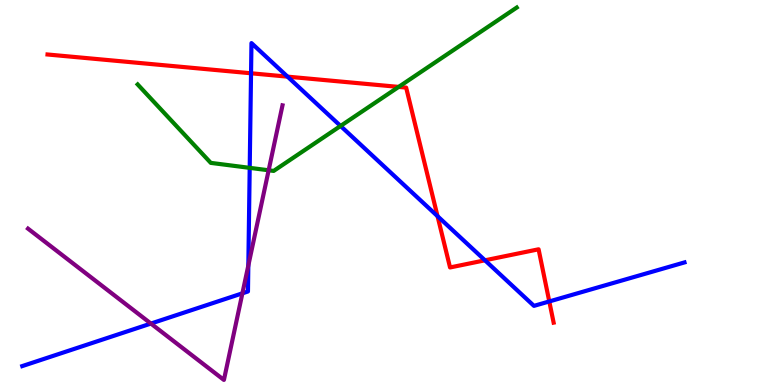[{'lines': ['blue', 'red'], 'intersections': [{'x': 3.24, 'y': 8.1}, {'x': 3.71, 'y': 8.01}, {'x': 5.65, 'y': 4.39}, {'x': 6.26, 'y': 3.24}, {'x': 7.09, 'y': 2.17}]}, {'lines': ['green', 'red'], 'intersections': [{'x': 5.14, 'y': 7.74}]}, {'lines': ['purple', 'red'], 'intersections': []}, {'lines': ['blue', 'green'], 'intersections': [{'x': 3.22, 'y': 5.64}, {'x': 4.39, 'y': 6.73}]}, {'lines': ['blue', 'purple'], 'intersections': [{'x': 1.95, 'y': 1.6}, {'x': 3.13, 'y': 2.38}, {'x': 3.2, 'y': 3.1}]}, {'lines': ['green', 'purple'], 'intersections': [{'x': 3.47, 'y': 5.58}]}]